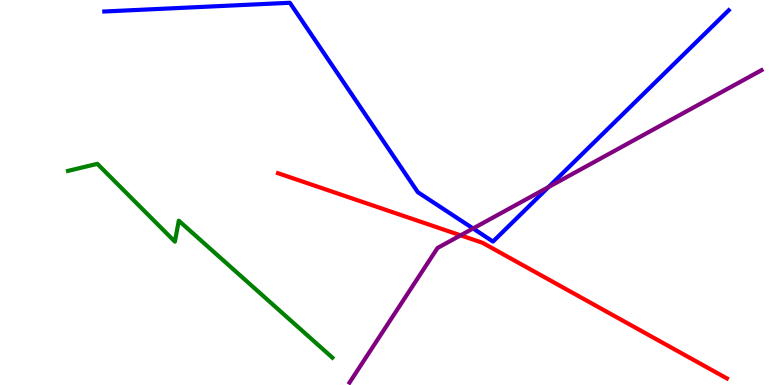[{'lines': ['blue', 'red'], 'intersections': []}, {'lines': ['green', 'red'], 'intersections': []}, {'lines': ['purple', 'red'], 'intersections': [{'x': 5.94, 'y': 3.89}]}, {'lines': ['blue', 'green'], 'intersections': []}, {'lines': ['blue', 'purple'], 'intersections': [{'x': 6.1, 'y': 4.07}, {'x': 7.08, 'y': 5.14}]}, {'lines': ['green', 'purple'], 'intersections': []}]